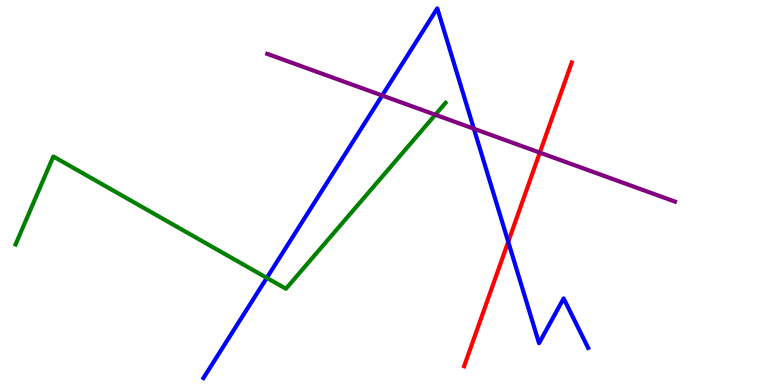[{'lines': ['blue', 'red'], 'intersections': [{'x': 6.56, 'y': 3.72}]}, {'lines': ['green', 'red'], 'intersections': []}, {'lines': ['purple', 'red'], 'intersections': [{'x': 6.97, 'y': 6.04}]}, {'lines': ['blue', 'green'], 'intersections': [{'x': 3.44, 'y': 2.78}]}, {'lines': ['blue', 'purple'], 'intersections': [{'x': 4.93, 'y': 7.52}, {'x': 6.11, 'y': 6.66}]}, {'lines': ['green', 'purple'], 'intersections': [{'x': 5.62, 'y': 7.02}]}]